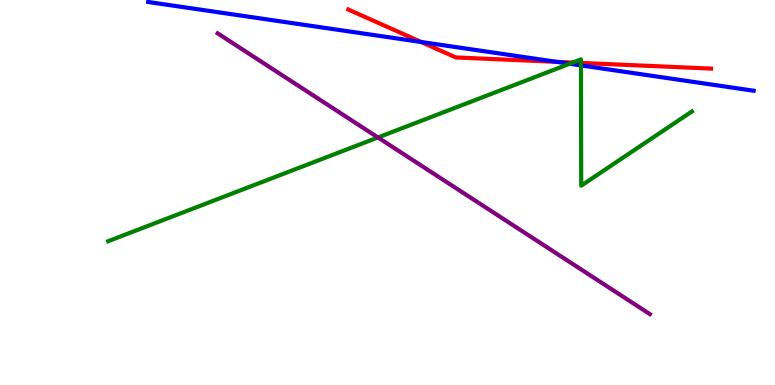[{'lines': ['blue', 'red'], 'intersections': [{'x': 5.43, 'y': 8.91}, {'x': 7.18, 'y': 8.39}]}, {'lines': ['green', 'red'], 'intersections': [{'x': 7.39, 'y': 8.38}, {'x': 7.5, 'y': 8.37}]}, {'lines': ['purple', 'red'], 'intersections': []}, {'lines': ['blue', 'green'], 'intersections': [{'x': 7.35, 'y': 8.34}, {'x': 7.5, 'y': 8.3}]}, {'lines': ['blue', 'purple'], 'intersections': []}, {'lines': ['green', 'purple'], 'intersections': [{'x': 4.88, 'y': 6.43}]}]